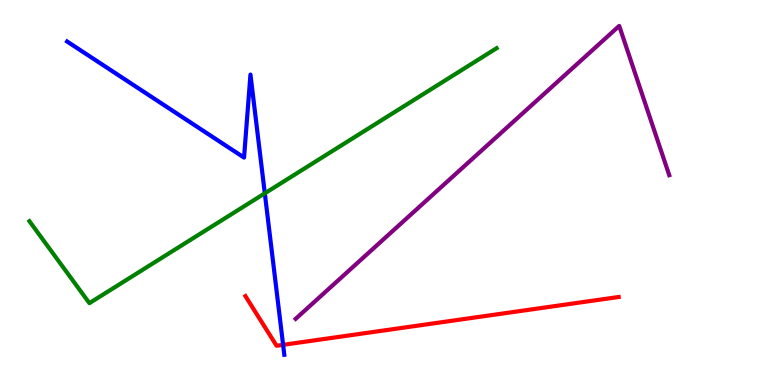[{'lines': ['blue', 'red'], 'intersections': [{'x': 3.65, 'y': 1.04}]}, {'lines': ['green', 'red'], 'intersections': []}, {'lines': ['purple', 'red'], 'intersections': []}, {'lines': ['blue', 'green'], 'intersections': [{'x': 3.42, 'y': 4.98}]}, {'lines': ['blue', 'purple'], 'intersections': []}, {'lines': ['green', 'purple'], 'intersections': []}]